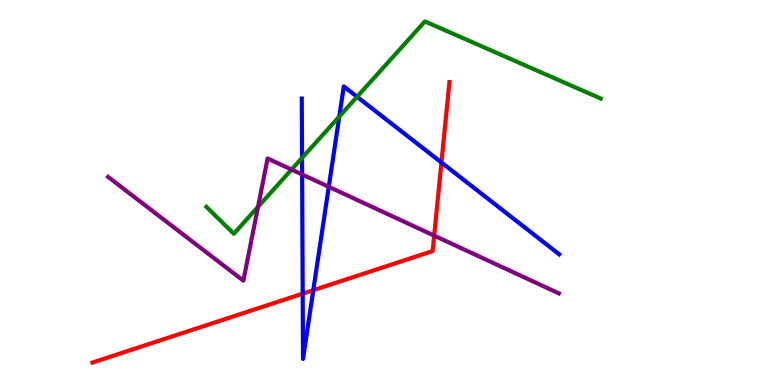[{'lines': ['blue', 'red'], 'intersections': [{'x': 3.91, 'y': 2.37}, {'x': 4.04, 'y': 2.46}, {'x': 5.7, 'y': 5.78}]}, {'lines': ['green', 'red'], 'intersections': []}, {'lines': ['purple', 'red'], 'intersections': [{'x': 5.6, 'y': 3.88}]}, {'lines': ['blue', 'green'], 'intersections': [{'x': 3.9, 'y': 5.9}, {'x': 4.38, 'y': 6.97}, {'x': 4.61, 'y': 7.49}]}, {'lines': ['blue', 'purple'], 'intersections': [{'x': 3.9, 'y': 5.47}, {'x': 4.24, 'y': 5.15}]}, {'lines': ['green', 'purple'], 'intersections': [{'x': 3.33, 'y': 4.63}, {'x': 3.76, 'y': 5.6}]}]